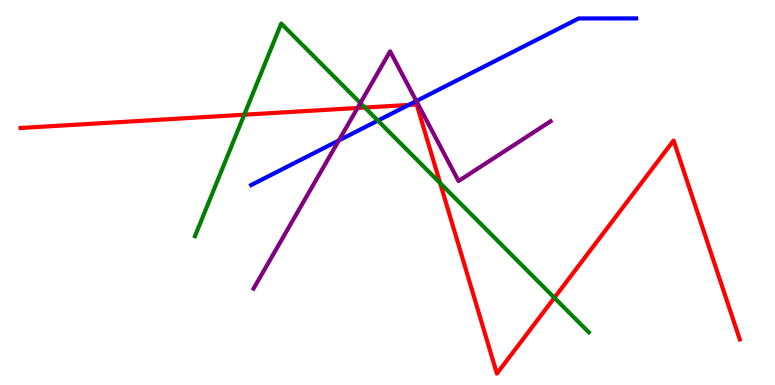[{'lines': ['blue', 'red'], 'intersections': [{'x': 5.27, 'y': 7.27}]}, {'lines': ['green', 'red'], 'intersections': [{'x': 3.15, 'y': 7.02}, {'x': 4.71, 'y': 7.21}, {'x': 5.68, 'y': 5.24}, {'x': 7.15, 'y': 2.27}]}, {'lines': ['purple', 'red'], 'intersections': [{'x': 4.61, 'y': 7.2}]}, {'lines': ['blue', 'green'], 'intersections': [{'x': 4.88, 'y': 6.87}]}, {'lines': ['blue', 'purple'], 'intersections': [{'x': 4.37, 'y': 6.35}, {'x': 5.37, 'y': 7.38}]}, {'lines': ['green', 'purple'], 'intersections': [{'x': 4.65, 'y': 7.32}]}]